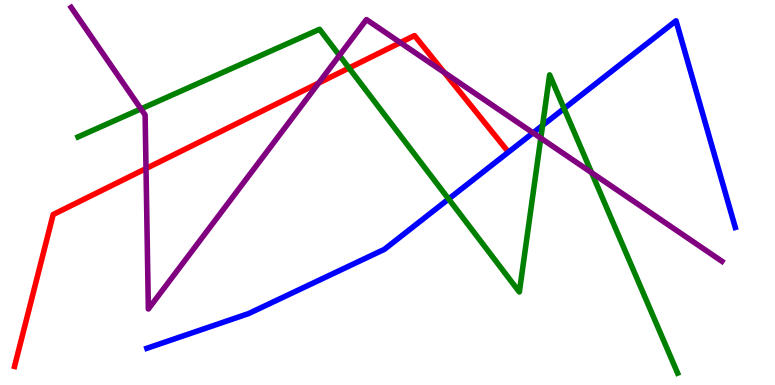[{'lines': ['blue', 'red'], 'intersections': []}, {'lines': ['green', 'red'], 'intersections': [{'x': 4.5, 'y': 8.23}]}, {'lines': ['purple', 'red'], 'intersections': [{'x': 1.88, 'y': 5.62}, {'x': 4.11, 'y': 7.84}, {'x': 5.17, 'y': 8.89}, {'x': 5.73, 'y': 8.12}]}, {'lines': ['blue', 'green'], 'intersections': [{'x': 5.79, 'y': 4.83}, {'x': 7.0, 'y': 6.74}, {'x': 7.28, 'y': 7.18}]}, {'lines': ['blue', 'purple'], 'intersections': [{'x': 6.88, 'y': 6.55}]}, {'lines': ['green', 'purple'], 'intersections': [{'x': 1.82, 'y': 7.17}, {'x': 4.38, 'y': 8.56}, {'x': 6.98, 'y': 6.41}, {'x': 7.63, 'y': 5.52}]}]